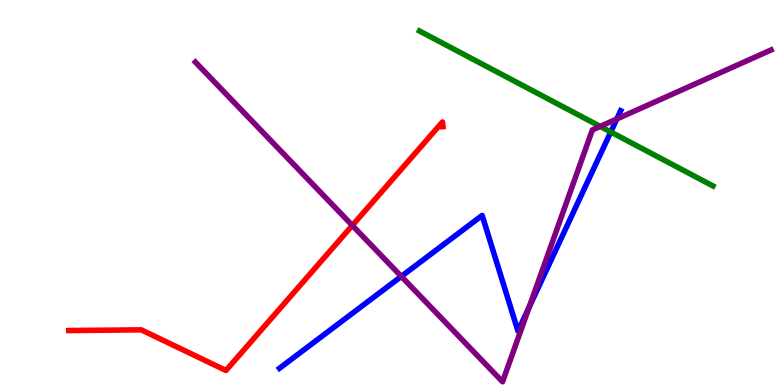[{'lines': ['blue', 'red'], 'intersections': []}, {'lines': ['green', 'red'], 'intersections': []}, {'lines': ['purple', 'red'], 'intersections': [{'x': 4.55, 'y': 4.14}]}, {'lines': ['blue', 'green'], 'intersections': [{'x': 7.88, 'y': 6.57}]}, {'lines': ['blue', 'purple'], 'intersections': [{'x': 5.18, 'y': 2.82}, {'x': 6.83, 'y': 2.03}, {'x': 7.96, 'y': 6.91}]}, {'lines': ['green', 'purple'], 'intersections': [{'x': 7.74, 'y': 6.72}]}]